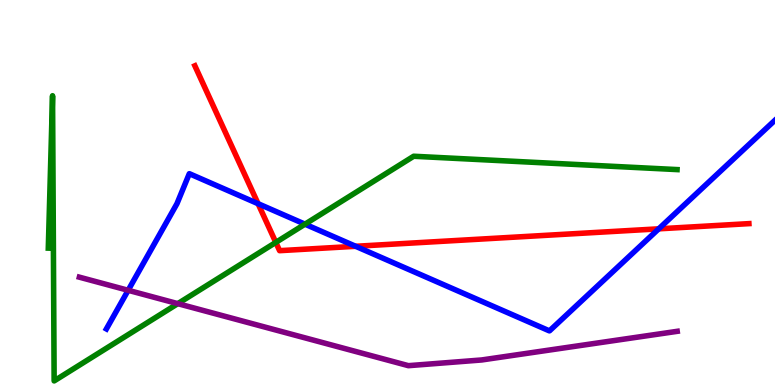[{'lines': ['blue', 'red'], 'intersections': [{'x': 3.33, 'y': 4.71}, {'x': 4.59, 'y': 3.6}, {'x': 8.5, 'y': 4.06}]}, {'lines': ['green', 'red'], 'intersections': [{'x': 3.56, 'y': 3.7}]}, {'lines': ['purple', 'red'], 'intersections': []}, {'lines': ['blue', 'green'], 'intersections': [{'x': 3.94, 'y': 4.18}]}, {'lines': ['blue', 'purple'], 'intersections': [{'x': 1.65, 'y': 2.46}]}, {'lines': ['green', 'purple'], 'intersections': [{'x': 2.29, 'y': 2.11}]}]